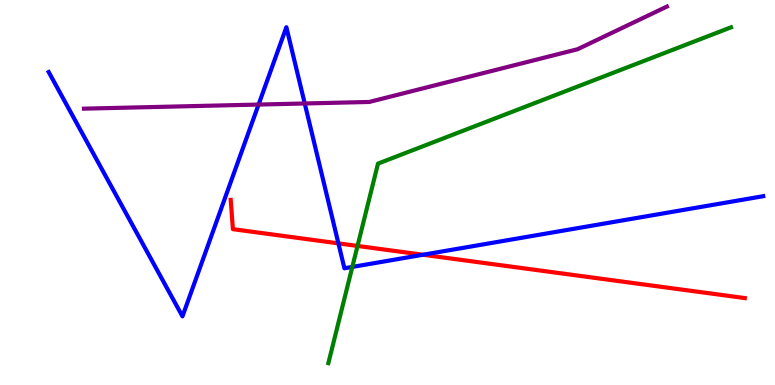[{'lines': ['blue', 'red'], 'intersections': [{'x': 4.37, 'y': 3.68}, {'x': 5.46, 'y': 3.38}]}, {'lines': ['green', 'red'], 'intersections': [{'x': 4.61, 'y': 3.61}]}, {'lines': ['purple', 'red'], 'intersections': []}, {'lines': ['blue', 'green'], 'intersections': [{'x': 4.55, 'y': 3.07}]}, {'lines': ['blue', 'purple'], 'intersections': [{'x': 3.34, 'y': 7.28}, {'x': 3.93, 'y': 7.31}]}, {'lines': ['green', 'purple'], 'intersections': []}]